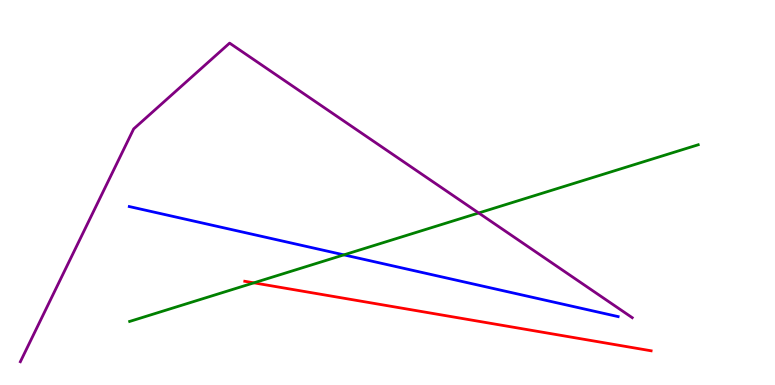[{'lines': ['blue', 'red'], 'intersections': []}, {'lines': ['green', 'red'], 'intersections': [{'x': 3.28, 'y': 2.65}]}, {'lines': ['purple', 'red'], 'intersections': []}, {'lines': ['blue', 'green'], 'intersections': [{'x': 4.44, 'y': 3.38}]}, {'lines': ['blue', 'purple'], 'intersections': []}, {'lines': ['green', 'purple'], 'intersections': [{'x': 6.18, 'y': 4.47}]}]